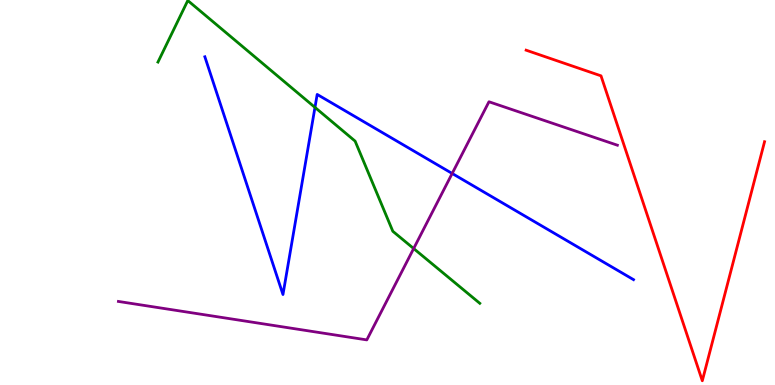[{'lines': ['blue', 'red'], 'intersections': []}, {'lines': ['green', 'red'], 'intersections': []}, {'lines': ['purple', 'red'], 'intersections': []}, {'lines': ['blue', 'green'], 'intersections': [{'x': 4.06, 'y': 7.21}]}, {'lines': ['blue', 'purple'], 'intersections': [{'x': 5.83, 'y': 5.49}]}, {'lines': ['green', 'purple'], 'intersections': [{'x': 5.34, 'y': 3.54}]}]